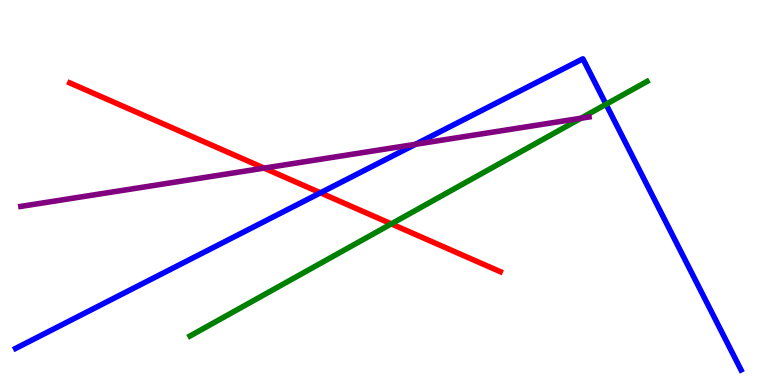[{'lines': ['blue', 'red'], 'intersections': [{'x': 4.13, 'y': 4.99}]}, {'lines': ['green', 'red'], 'intersections': [{'x': 5.05, 'y': 4.18}]}, {'lines': ['purple', 'red'], 'intersections': [{'x': 3.41, 'y': 5.63}]}, {'lines': ['blue', 'green'], 'intersections': [{'x': 7.82, 'y': 7.29}]}, {'lines': ['blue', 'purple'], 'intersections': [{'x': 5.36, 'y': 6.25}]}, {'lines': ['green', 'purple'], 'intersections': [{'x': 7.5, 'y': 6.93}]}]